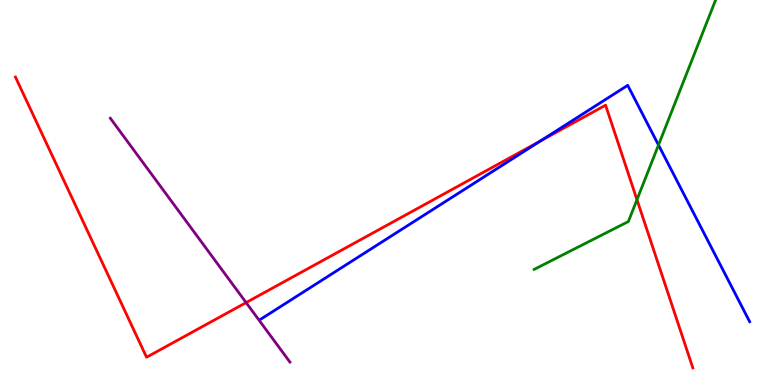[{'lines': ['blue', 'red'], 'intersections': [{'x': 6.97, 'y': 6.34}]}, {'lines': ['green', 'red'], 'intersections': [{'x': 8.22, 'y': 4.81}]}, {'lines': ['purple', 'red'], 'intersections': [{'x': 3.18, 'y': 2.14}]}, {'lines': ['blue', 'green'], 'intersections': [{'x': 8.5, 'y': 6.23}]}, {'lines': ['blue', 'purple'], 'intersections': []}, {'lines': ['green', 'purple'], 'intersections': []}]